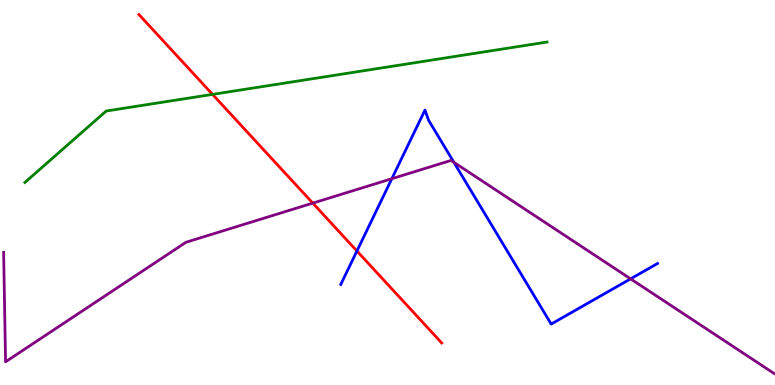[{'lines': ['blue', 'red'], 'intersections': [{'x': 4.61, 'y': 3.48}]}, {'lines': ['green', 'red'], 'intersections': [{'x': 2.74, 'y': 7.55}]}, {'lines': ['purple', 'red'], 'intersections': [{'x': 4.04, 'y': 4.72}]}, {'lines': ['blue', 'green'], 'intersections': []}, {'lines': ['blue', 'purple'], 'intersections': [{'x': 5.06, 'y': 5.36}, {'x': 5.86, 'y': 5.78}, {'x': 8.14, 'y': 2.76}]}, {'lines': ['green', 'purple'], 'intersections': []}]